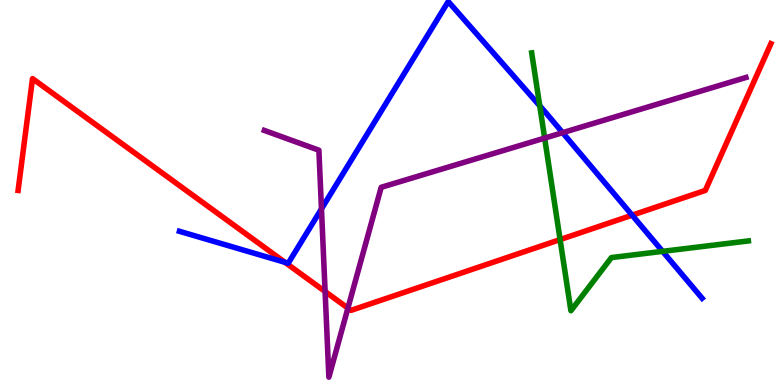[{'lines': ['blue', 'red'], 'intersections': [{'x': 3.68, 'y': 3.19}, {'x': 8.16, 'y': 4.41}]}, {'lines': ['green', 'red'], 'intersections': [{'x': 7.23, 'y': 3.78}]}, {'lines': ['purple', 'red'], 'intersections': [{'x': 4.19, 'y': 2.43}, {'x': 4.49, 'y': 2.0}]}, {'lines': ['blue', 'green'], 'intersections': [{'x': 6.96, 'y': 7.25}, {'x': 8.55, 'y': 3.47}]}, {'lines': ['blue', 'purple'], 'intersections': [{'x': 4.15, 'y': 4.57}, {'x': 7.26, 'y': 6.55}]}, {'lines': ['green', 'purple'], 'intersections': [{'x': 7.03, 'y': 6.41}]}]